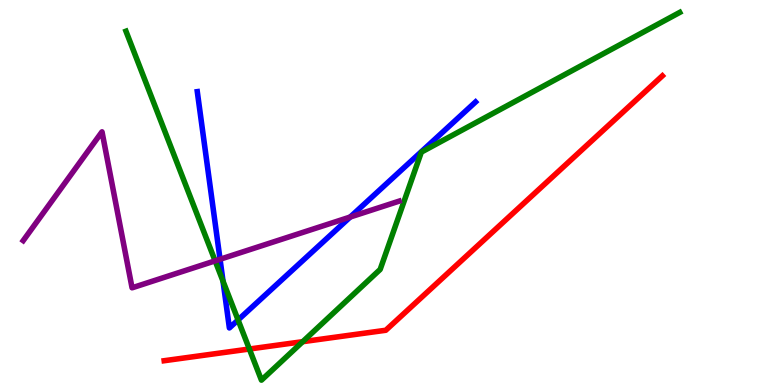[{'lines': ['blue', 'red'], 'intersections': []}, {'lines': ['green', 'red'], 'intersections': [{'x': 3.22, 'y': 0.935}, {'x': 3.91, 'y': 1.13}]}, {'lines': ['purple', 'red'], 'intersections': []}, {'lines': ['blue', 'green'], 'intersections': [{'x': 2.88, 'y': 2.7}, {'x': 3.07, 'y': 1.69}]}, {'lines': ['blue', 'purple'], 'intersections': [{'x': 2.84, 'y': 3.27}, {'x': 4.52, 'y': 4.36}]}, {'lines': ['green', 'purple'], 'intersections': [{'x': 2.78, 'y': 3.22}]}]